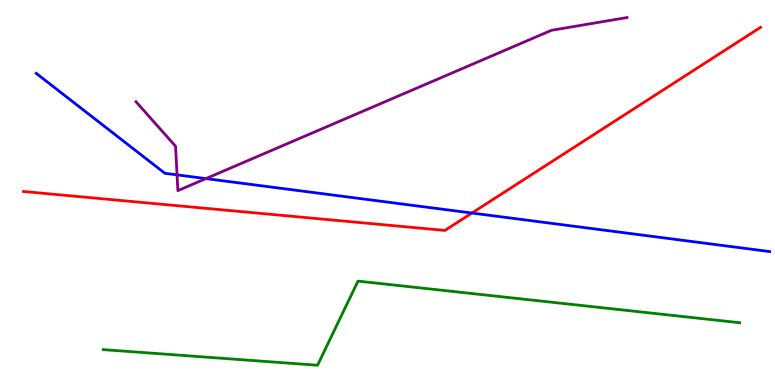[{'lines': ['blue', 'red'], 'intersections': [{'x': 6.09, 'y': 4.47}]}, {'lines': ['green', 'red'], 'intersections': []}, {'lines': ['purple', 'red'], 'intersections': []}, {'lines': ['blue', 'green'], 'intersections': []}, {'lines': ['blue', 'purple'], 'intersections': [{'x': 2.28, 'y': 5.46}, {'x': 2.66, 'y': 5.36}]}, {'lines': ['green', 'purple'], 'intersections': []}]